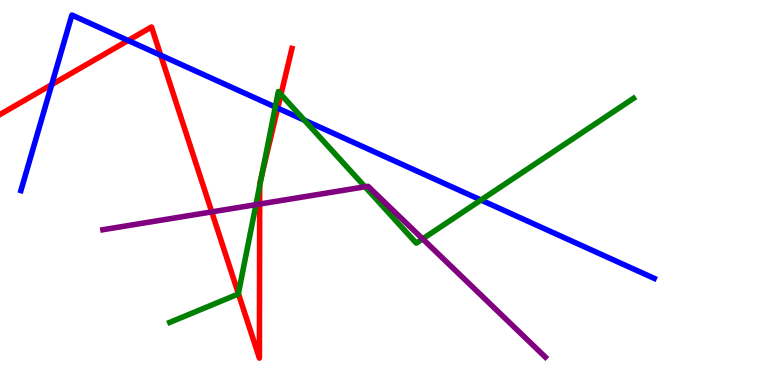[{'lines': ['blue', 'red'], 'intersections': [{'x': 0.667, 'y': 7.8}, {'x': 1.65, 'y': 8.95}, {'x': 2.07, 'y': 8.57}, {'x': 3.58, 'y': 7.19}]}, {'lines': ['green', 'red'], 'intersections': [{'x': 3.08, 'y': 2.37}, {'x': 3.35, 'y': 5.17}, {'x': 3.38, 'y': 5.49}, {'x': 3.63, 'y': 7.55}]}, {'lines': ['purple', 'red'], 'intersections': [{'x': 2.73, 'y': 4.5}, {'x': 3.35, 'y': 4.7}]}, {'lines': ['blue', 'green'], 'intersections': [{'x': 3.55, 'y': 7.22}, {'x': 3.93, 'y': 6.88}, {'x': 6.21, 'y': 4.8}]}, {'lines': ['blue', 'purple'], 'intersections': []}, {'lines': ['green', 'purple'], 'intersections': [{'x': 3.3, 'y': 4.68}, {'x': 4.71, 'y': 5.15}, {'x': 5.45, 'y': 3.79}]}]